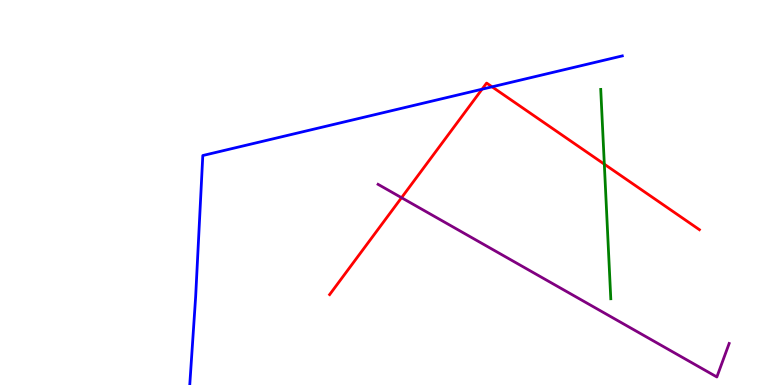[{'lines': ['blue', 'red'], 'intersections': [{'x': 6.22, 'y': 7.68}, {'x': 6.35, 'y': 7.74}]}, {'lines': ['green', 'red'], 'intersections': [{'x': 7.8, 'y': 5.74}]}, {'lines': ['purple', 'red'], 'intersections': [{'x': 5.18, 'y': 4.87}]}, {'lines': ['blue', 'green'], 'intersections': []}, {'lines': ['blue', 'purple'], 'intersections': []}, {'lines': ['green', 'purple'], 'intersections': []}]